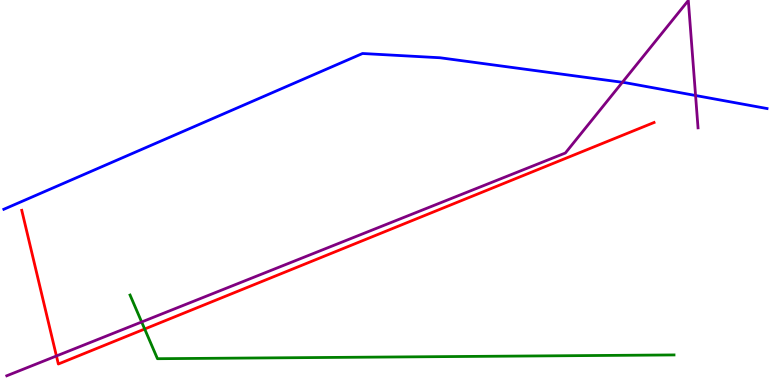[{'lines': ['blue', 'red'], 'intersections': []}, {'lines': ['green', 'red'], 'intersections': [{'x': 1.87, 'y': 1.45}]}, {'lines': ['purple', 'red'], 'intersections': [{'x': 0.728, 'y': 0.754}]}, {'lines': ['blue', 'green'], 'intersections': []}, {'lines': ['blue', 'purple'], 'intersections': [{'x': 8.03, 'y': 7.86}, {'x': 8.98, 'y': 7.52}]}, {'lines': ['green', 'purple'], 'intersections': [{'x': 1.83, 'y': 1.64}]}]